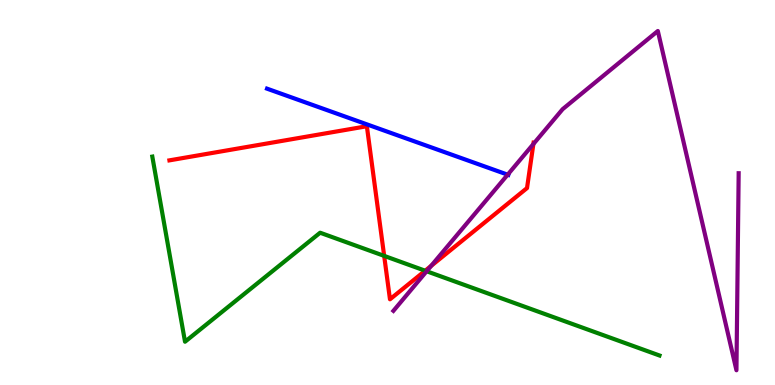[{'lines': ['blue', 'red'], 'intersections': []}, {'lines': ['green', 'red'], 'intersections': [{'x': 4.96, 'y': 3.35}, {'x': 5.49, 'y': 2.97}]}, {'lines': ['purple', 'red'], 'intersections': [{'x': 5.56, 'y': 3.09}, {'x': 6.88, 'y': 6.26}]}, {'lines': ['blue', 'green'], 'intersections': []}, {'lines': ['blue', 'purple'], 'intersections': [{'x': 6.55, 'y': 5.46}]}, {'lines': ['green', 'purple'], 'intersections': [{'x': 5.5, 'y': 2.95}]}]